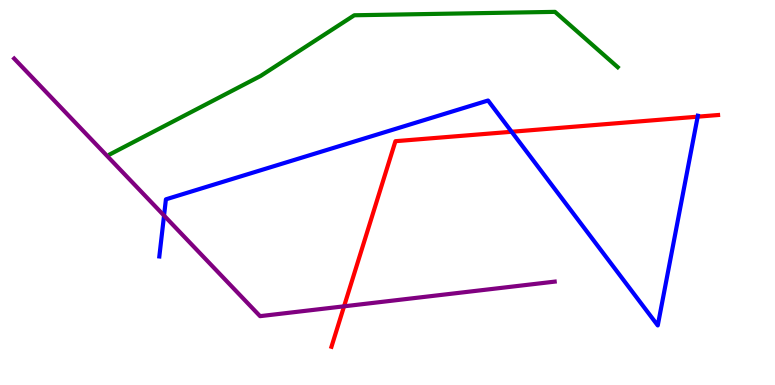[{'lines': ['blue', 'red'], 'intersections': [{'x': 6.6, 'y': 6.58}, {'x': 9.0, 'y': 6.97}]}, {'lines': ['green', 'red'], 'intersections': []}, {'lines': ['purple', 'red'], 'intersections': [{'x': 4.44, 'y': 2.04}]}, {'lines': ['blue', 'green'], 'intersections': []}, {'lines': ['blue', 'purple'], 'intersections': [{'x': 2.12, 'y': 4.4}]}, {'lines': ['green', 'purple'], 'intersections': []}]